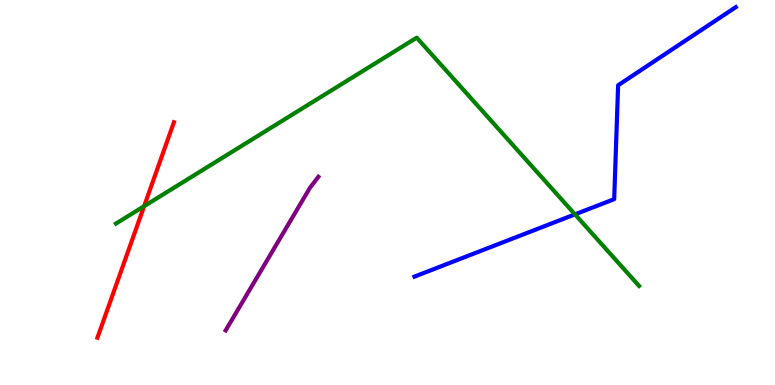[{'lines': ['blue', 'red'], 'intersections': []}, {'lines': ['green', 'red'], 'intersections': [{'x': 1.86, 'y': 4.64}]}, {'lines': ['purple', 'red'], 'intersections': []}, {'lines': ['blue', 'green'], 'intersections': [{'x': 7.42, 'y': 4.43}]}, {'lines': ['blue', 'purple'], 'intersections': []}, {'lines': ['green', 'purple'], 'intersections': []}]